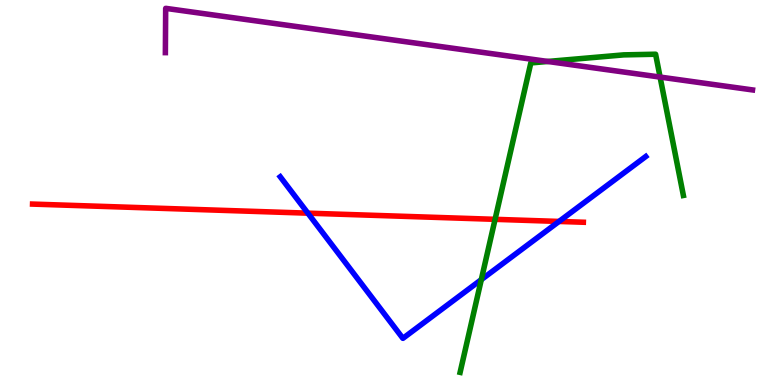[{'lines': ['blue', 'red'], 'intersections': [{'x': 3.97, 'y': 4.46}, {'x': 7.21, 'y': 4.25}]}, {'lines': ['green', 'red'], 'intersections': [{'x': 6.39, 'y': 4.3}]}, {'lines': ['purple', 'red'], 'intersections': []}, {'lines': ['blue', 'green'], 'intersections': [{'x': 6.21, 'y': 2.74}]}, {'lines': ['blue', 'purple'], 'intersections': []}, {'lines': ['green', 'purple'], 'intersections': [{'x': 7.07, 'y': 8.4}, {'x': 8.52, 'y': 8.0}]}]